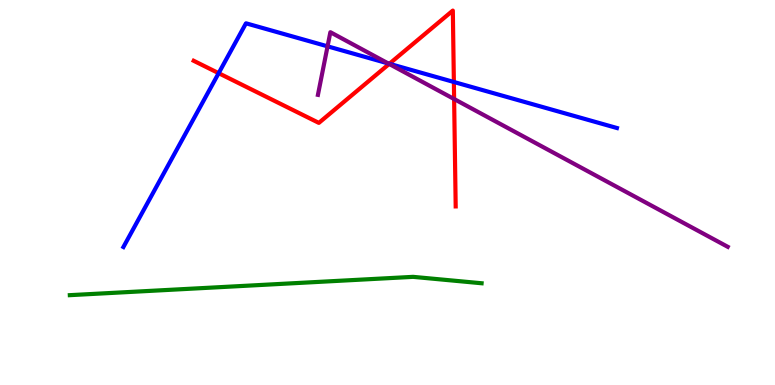[{'lines': ['blue', 'red'], 'intersections': [{'x': 2.82, 'y': 8.1}, {'x': 5.02, 'y': 8.34}, {'x': 5.86, 'y': 7.87}]}, {'lines': ['green', 'red'], 'intersections': []}, {'lines': ['purple', 'red'], 'intersections': [{'x': 5.02, 'y': 8.34}, {'x': 5.86, 'y': 7.43}]}, {'lines': ['blue', 'green'], 'intersections': []}, {'lines': ['blue', 'purple'], 'intersections': [{'x': 4.23, 'y': 8.8}, {'x': 5.01, 'y': 8.35}]}, {'lines': ['green', 'purple'], 'intersections': []}]